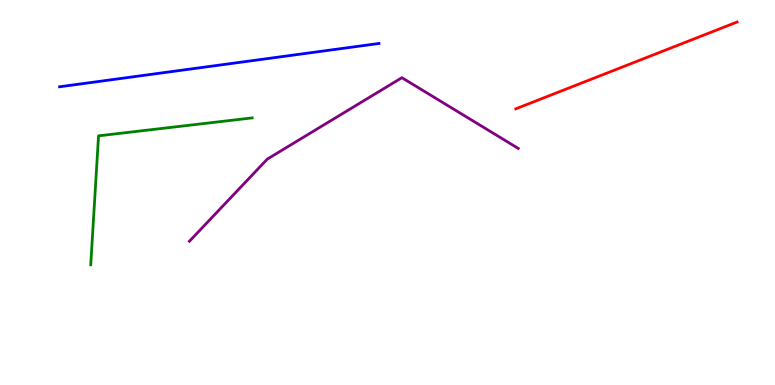[{'lines': ['blue', 'red'], 'intersections': []}, {'lines': ['green', 'red'], 'intersections': []}, {'lines': ['purple', 'red'], 'intersections': []}, {'lines': ['blue', 'green'], 'intersections': []}, {'lines': ['blue', 'purple'], 'intersections': []}, {'lines': ['green', 'purple'], 'intersections': []}]